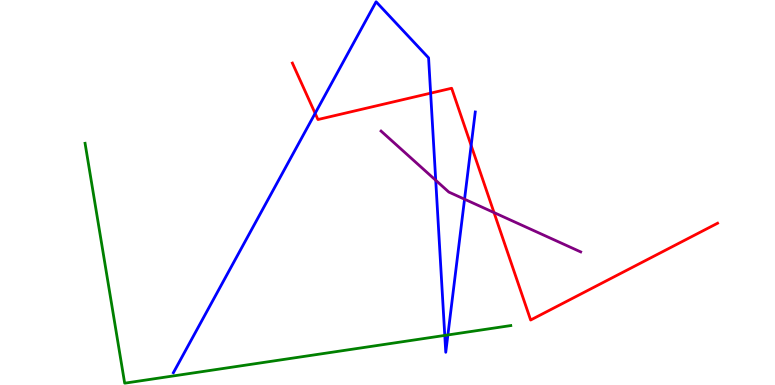[{'lines': ['blue', 'red'], 'intersections': [{'x': 4.07, 'y': 7.06}, {'x': 5.56, 'y': 7.58}, {'x': 6.08, 'y': 6.22}]}, {'lines': ['green', 'red'], 'intersections': []}, {'lines': ['purple', 'red'], 'intersections': [{'x': 6.37, 'y': 4.48}]}, {'lines': ['blue', 'green'], 'intersections': [{'x': 5.74, 'y': 1.29}, {'x': 5.78, 'y': 1.3}]}, {'lines': ['blue', 'purple'], 'intersections': [{'x': 5.62, 'y': 5.32}, {'x': 5.99, 'y': 4.83}]}, {'lines': ['green', 'purple'], 'intersections': []}]